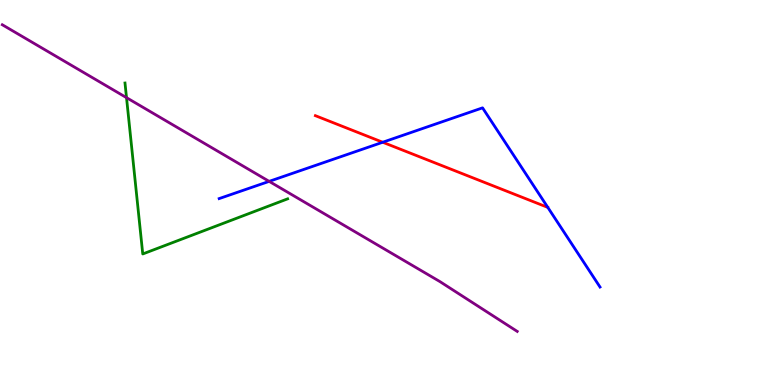[{'lines': ['blue', 'red'], 'intersections': [{'x': 4.94, 'y': 6.31}]}, {'lines': ['green', 'red'], 'intersections': []}, {'lines': ['purple', 'red'], 'intersections': []}, {'lines': ['blue', 'green'], 'intersections': []}, {'lines': ['blue', 'purple'], 'intersections': [{'x': 3.47, 'y': 5.29}]}, {'lines': ['green', 'purple'], 'intersections': [{'x': 1.63, 'y': 7.46}]}]